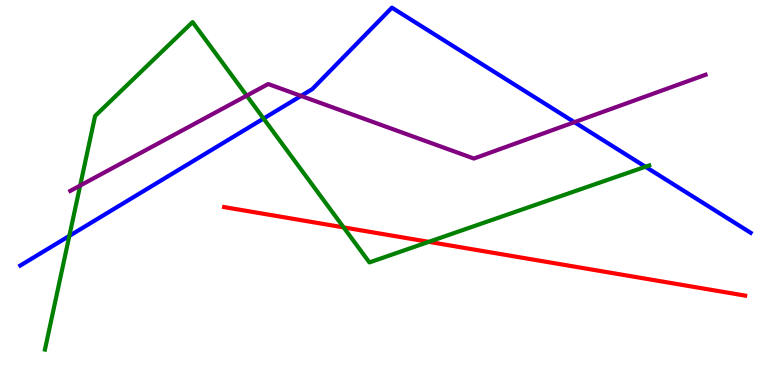[{'lines': ['blue', 'red'], 'intersections': []}, {'lines': ['green', 'red'], 'intersections': [{'x': 4.43, 'y': 4.09}, {'x': 5.53, 'y': 3.72}]}, {'lines': ['purple', 'red'], 'intersections': []}, {'lines': ['blue', 'green'], 'intersections': [{'x': 0.895, 'y': 3.87}, {'x': 3.4, 'y': 6.92}, {'x': 8.33, 'y': 5.67}]}, {'lines': ['blue', 'purple'], 'intersections': [{'x': 3.88, 'y': 7.51}, {'x': 7.41, 'y': 6.83}]}, {'lines': ['green', 'purple'], 'intersections': [{'x': 1.03, 'y': 5.18}, {'x': 3.18, 'y': 7.52}]}]